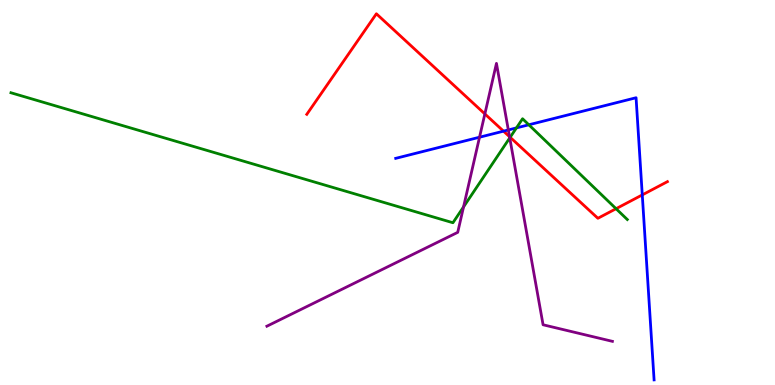[{'lines': ['blue', 'red'], 'intersections': [{'x': 6.5, 'y': 6.59}, {'x': 8.29, 'y': 4.94}]}, {'lines': ['green', 'red'], 'intersections': [{'x': 6.58, 'y': 6.43}, {'x': 7.95, 'y': 4.58}]}, {'lines': ['purple', 'red'], 'intersections': [{'x': 6.26, 'y': 7.04}, {'x': 6.57, 'y': 6.45}]}, {'lines': ['blue', 'green'], 'intersections': [{'x': 6.66, 'y': 6.68}, {'x': 6.82, 'y': 6.76}]}, {'lines': ['blue', 'purple'], 'intersections': [{'x': 6.19, 'y': 6.44}, {'x': 6.56, 'y': 6.62}]}, {'lines': ['green', 'purple'], 'intersections': [{'x': 5.98, 'y': 4.63}, {'x': 6.58, 'y': 6.42}]}]